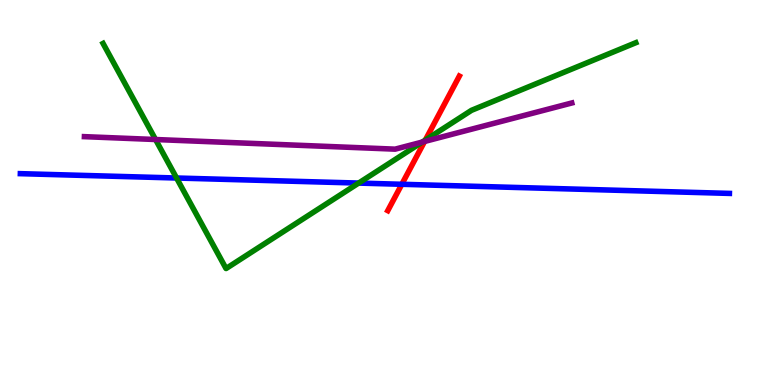[{'lines': ['blue', 'red'], 'intersections': [{'x': 5.18, 'y': 5.21}]}, {'lines': ['green', 'red'], 'intersections': [{'x': 5.49, 'y': 6.36}]}, {'lines': ['purple', 'red'], 'intersections': [{'x': 5.48, 'y': 6.33}]}, {'lines': ['blue', 'green'], 'intersections': [{'x': 2.28, 'y': 5.38}, {'x': 4.63, 'y': 5.24}]}, {'lines': ['blue', 'purple'], 'intersections': []}, {'lines': ['green', 'purple'], 'intersections': [{'x': 2.01, 'y': 6.38}, {'x': 5.45, 'y': 6.31}]}]